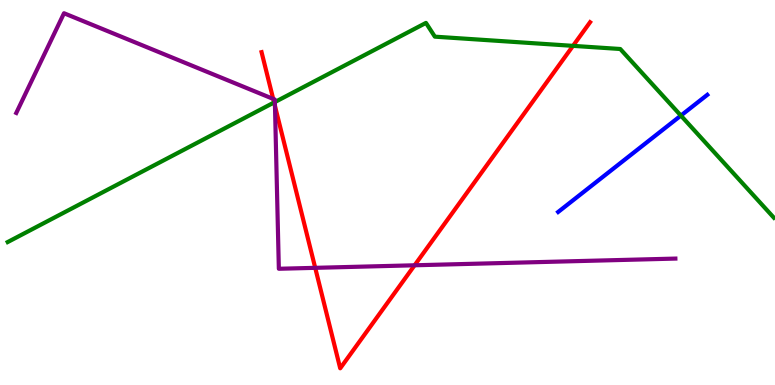[{'lines': ['blue', 'red'], 'intersections': []}, {'lines': ['green', 'red'], 'intersections': [{'x': 3.54, 'y': 7.34}, {'x': 7.39, 'y': 8.81}]}, {'lines': ['purple', 'red'], 'intersections': [{'x': 3.53, 'y': 7.43}, {'x': 3.55, 'y': 7.25}, {'x': 4.07, 'y': 3.04}, {'x': 5.35, 'y': 3.11}]}, {'lines': ['blue', 'green'], 'intersections': [{'x': 8.79, 'y': 7.0}]}, {'lines': ['blue', 'purple'], 'intersections': []}, {'lines': ['green', 'purple'], 'intersections': [{'x': 3.55, 'y': 7.35}]}]